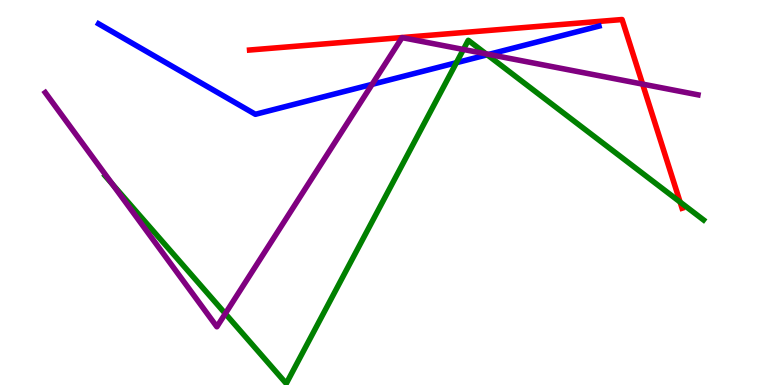[{'lines': ['blue', 'red'], 'intersections': []}, {'lines': ['green', 'red'], 'intersections': [{'x': 8.78, 'y': 4.75}]}, {'lines': ['purple', 'red'], 'intersections': [{'x': 8.29, 'y': 7.82}]}, {'lines': ['blue', 'green'], 'intersections': [{'x': 5.89, 'y': 8.37}, {'x': 6.29, 'y': 8.58}]}, {'lines': ['blue', 'purple'], 'intersections': [{'x': 4.8, 'y': 7.81}, {'x': 6.31, 'y': 8.59}]}, {'lines': ['green', 'purple'], 'intersections': [{'x': 1.45, 'y': 5.21}, {'x': 2.91, 'y': 1.85}, {'x': 5.98, 'y': 8.71}, {'x': 6.27, 'y': 8.6}]}]